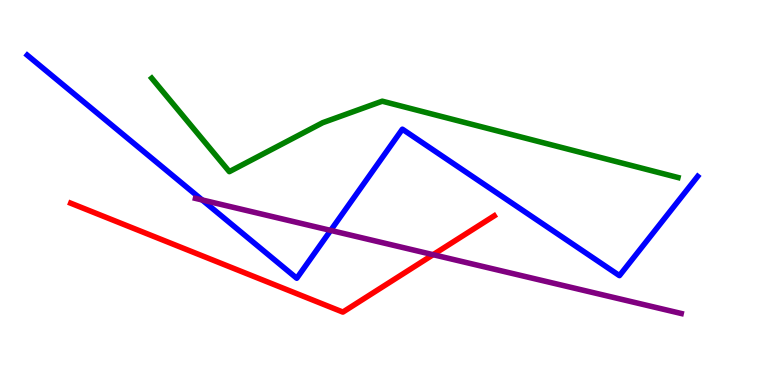[{'lines': ['blue', 'red'], 'intersections': []}, {'lines': ['green', 'red'], 'intersections': []}, {'lines': ['purple', 'red'], 'intersections': [{'x': 5.59, 'y': 3.38}]}, {'lines': ['blue', 'green'], 'intersections': []}, {'lines': ['blue', 'purple'], 'intersections': [{'x': 2.61, 'y': 4.81}, {'x': 4.27, 'y': 4.02}]}, {'lines': ['green', 'purple'], 'intersections': []}]